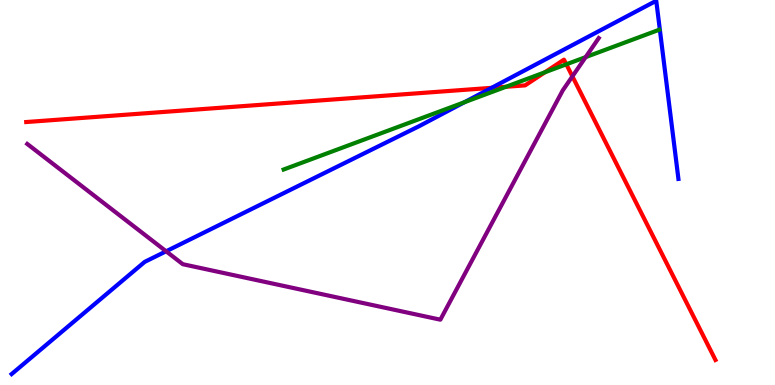[{'lines': ['blue', 'red'], 'intersections': [{'x': 6.34, 'y': 7.72}]}, {'lines': ['green', 'red'], 'intersections': [{'x': 6.53, 'y': 7.75}, {'x': 7.03, 'y': 8.12}, {'x': 7.31, 'y': 8.33}]}, {'lines': ['purple', 'red'], 'intersections': [{'x': 7.39, 'y': 8.02}]}, {'lines': ['blue', 'green'], 'intersections': [{'x': 5.99, 'y': 7.34}]}, {'lines': ['blue', 'purple'], 'intersections': [{'x': 2.14, 'y': 3.47}]}, {'lines': ['green', 'purple'], 'intersections': [{'x': 7.56, 'y': 8.52}]}]